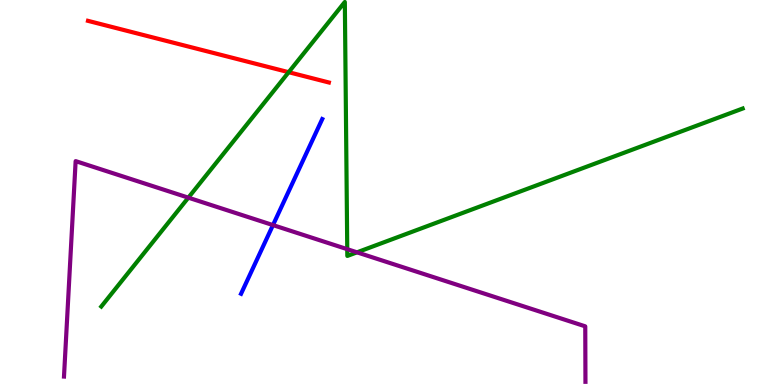[{'lines': ['blue', 'red'], 'intersections': []}, {'lines': ['green', 'red'], 'intersections': [{'x': 3.72, 'y': 8.12}]}, {'lines': ['purple', 'red'], 'intersections': []}, {'lines': ['blue', 'green'], 'intersections': []}, {'lines': ['blue', 'purple'], 'intersections': [{'x': 3.52, 'y': 4.15}]}, {'lines': ['green', 'purple'], 'intersections': [{'x': 2.43, 'y': 4.87}, {'x': 4.48, 'y': 3.53}, {'x': 4.61, 'y': 3.45}]}]